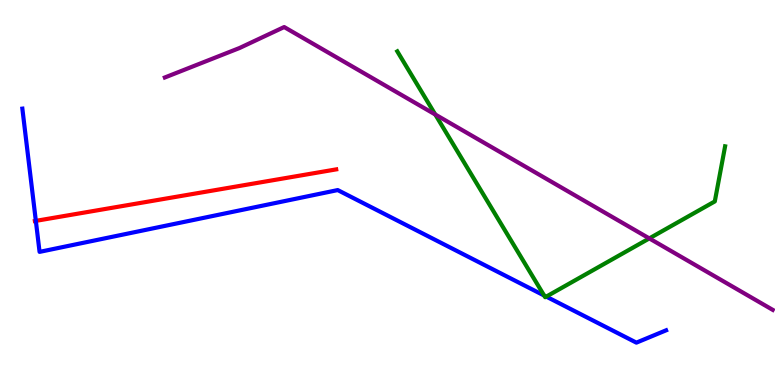[{'lines': ['blue', 'red'], 'intersections': [{'x': 0.462, 'y': 4.26}]}, {'lines': ['green', 'red'], 'intersections': []}, {'lines': ['purple', 'red'], 'intersections': []}, {'lines': ['blue', 'green'], 'intersections': [{'x': 7.02, 'y': 2.32}, {'x': 7.05, 'y': 2.3}]}, {'lines': ['blue', 'purple'], 'intersections': []}, {'lines': ['green', 'purple'], 'intersections': [{'x': 5.62, 'y': 7.03}, {'x': 8.38, 'y': 3.81}]}]